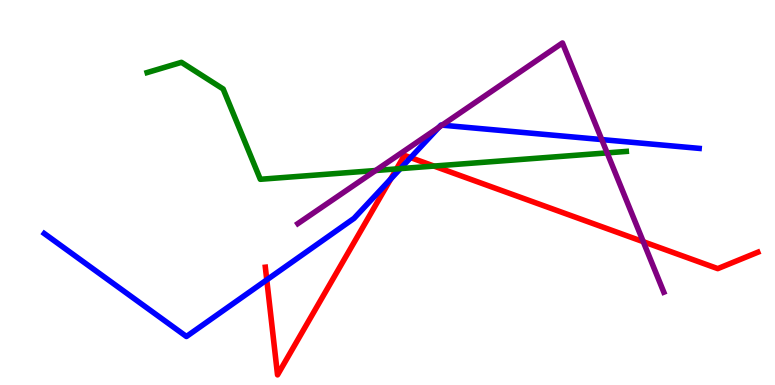[{'lines': ['blue', 'red'], 'intersections': [{'x': 3.44, 'y': 2.73}, {'x': 5.04, 'y': 5.35}, {'x': 5.3, 'y': 5.91}]}, {'lines': ['green', 'red'], 'intersections': [{'x': 5.12, 'y': 5.61}, {'x': 5.6, 'y': 5.69}]}, {'lines': ['purple', 'red'], 'intersections': [{'x': 8.3, 'y': 3.72}]}, {'lines': ['blue', 'green'], 'intersections': [{'x': 5.17, 'y': 5.62}]}, {'lines': ['blue', 'purple'], 'intersections': [{'x': 5.66, 'y': 6.69}, {'x': 5.7, 'y': 6.75}, {'x': 7.76, 'y': 6.37}]}, {'lines': ['green', 'purple'], 'intersections': [{'x': 4.85, 'y': 5.57}, {'x': 7.83, 'y': 6.03}]}]